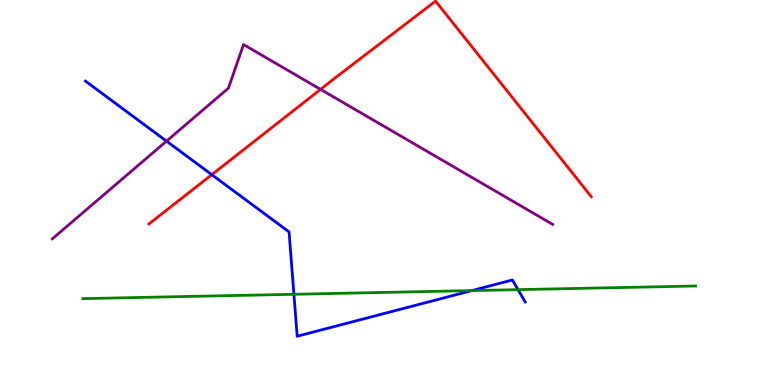[{'lines': ['blue', 'red'], 'intersections': [{'x': 2.73, 'y': 5.46}]}, {'lines': ['green', 'red'], 'intersections': []}, {'lines': ['purple', 'red'], 'intersections': [{'x': 4.14, 'y': 7.68}]}, {'lines': ['blue', 'green'], 'intersections': [{'x': 3.79, 'y': 2.36}, {'x': 6.09, 'y': 2.45}, {'x': 6.68, 'y': 2.48}]}, {'lines': ['blue', 'purple'], 'intersections': [{'x': 2.15, 'y': 6.33}]}, {'lines': ['green', 'purple'], 'intersections': []}]